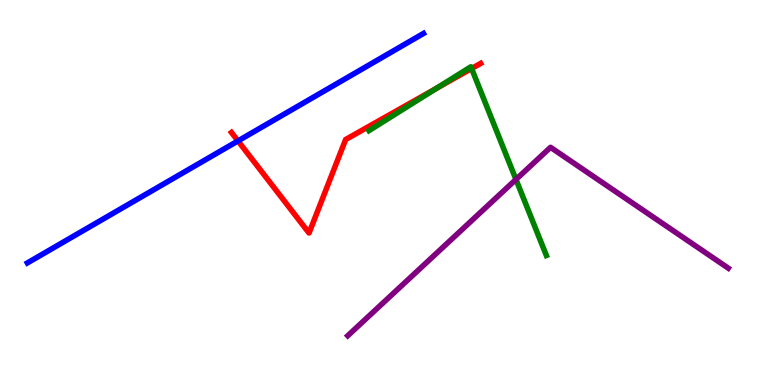[{'lines': ['blue', 'red'], 'intersections': [{'x': 3.07, 'y': 6.34}]}, {'lines': ['green', 'red'], 'intersections': [{'x': 5.63, 'y': 7.71}, {'x': 6.09, 'y': 8.22}]}, {'lines': ['purple', 'red'], 'intersections': []}, {'lines': ['blue', 'green'], 'intersections': []}, {'lines': ['blue', 'purple'], 'intersections': []}, {'lines': ['green', 'purple'], 'intersections': [{'x': 6.66, 'y': 5.34}]}]